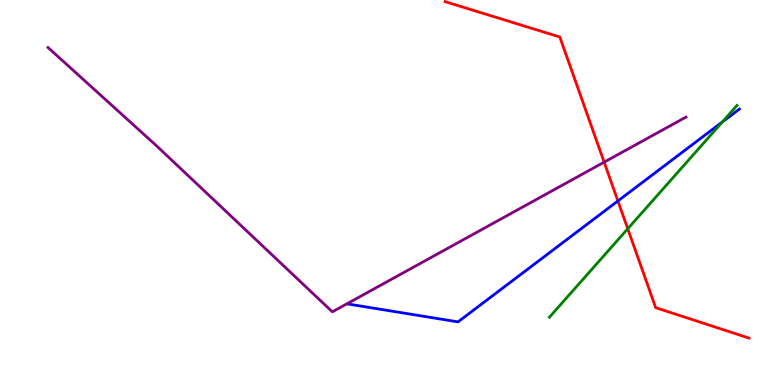[{'lines': ['blue', 'red'], 'intersections': [{'x': 7.97, 'y': 4.78}]}, {'lines': ['green', 'red'], 'intersections': [{'x': 8.1, 'y': 4.06}]}, {'lines': ['purple', 'red'], 'intersections': [{'x': 7.8, 'y': 5.79}]}, {'lines': ['blue', 'green'], 'intersections': [{'x': 9.32, 'y': 6.83}]}, {'lines': ['blue', 'purple'], 'intersections': []}, {'lines': ['green', 'purple'], 'intersections': []}]